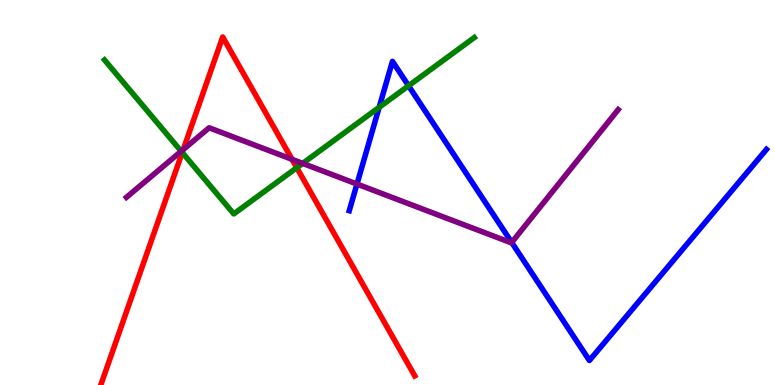[{'lines': ['blue', 'red'], 'intersections': []}, {'lines': ['green', 'red'], 'intersections': [{'x': 2.35, 'y': 6.04}, {'x': 3.83, 'y': 5.64}]}, {'lines': ['purple', 'red'], 'intersections': [{'x': 2.36, 'y': 6.12}, {'x': 3.77, 'y': 5.86}]}, {'lines': ['blue', 'green'], 'intersections': [{'x': 4.89, 'y': 7.21}, {'x': 5.27, 'y': 7.77}]}, {'lines': ['blue', 'purple'], 'intersections': [{'x': 4.61, 'y': 5.22}, {'x': 6.6, 'y': 3.7}]}, {'lines': ['green', 'purple'], 'intersections': [{'x': 2.34, 'y': 6.07}, {'x': 3.91, 'y': 5.76}]}]